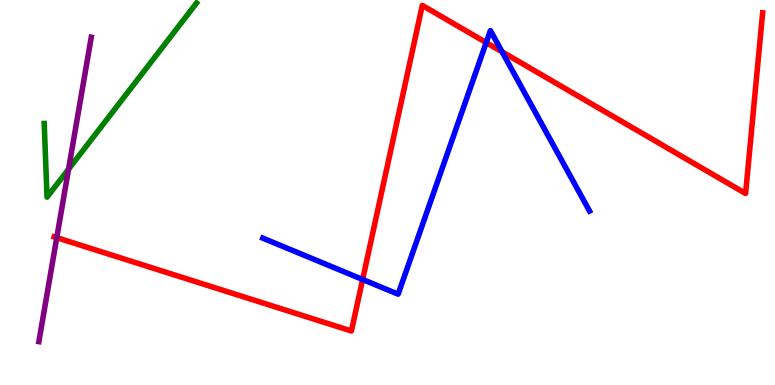[{'lines': ['blue', 'red'], 'intersections': [{'x': 4.68, 'y': 2.74}, {'x': 6.27, 'y': 8.89}, {'x': 6.48, 'y': 8.65}]}, {'lines': ['green', 'red'], 'intersections': []}, {'lines': ['purple', 'red'], 'intersections': [{'x': 0.732, 'y': 3.83}]}, {'lines': ['blue', 'green'], 'intersections': []}, {'lines': ['blue', 'purple'], 'intersections': []}, {'lines': ['green', 'purple'], 'intersections': [{'x': 0.885, 'y': 5.61}]}]